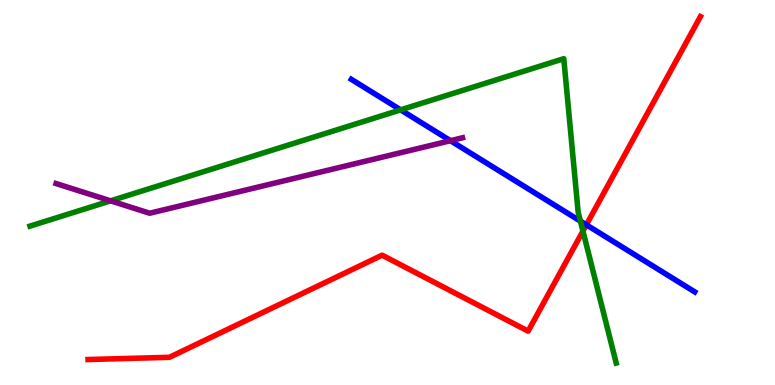[{'lines': ['blue', 'red'], 'intersections': [{'x': 7.57, 'y': 4.16}]}, {'lines': ['green', 'red'], 'intersections': [{'x': 7.52, 'y': 4.0}]}, {'lines': ['purple', 'red'], 'intersections': []}, {'lines': ['blue', 'green'], 'intersections': [{'x': 5.17, 'y': 7.15}, {'x': 7.49, 'y': 4.26}]}, {'lines': ['blue', 'purple'], 'intersections': [{'x': 5.81, 'y': 6.35}]}, {'lines': ['green', 'purple'], 'intersections': [{'x': 1.43, 'y': 4.78}]}]